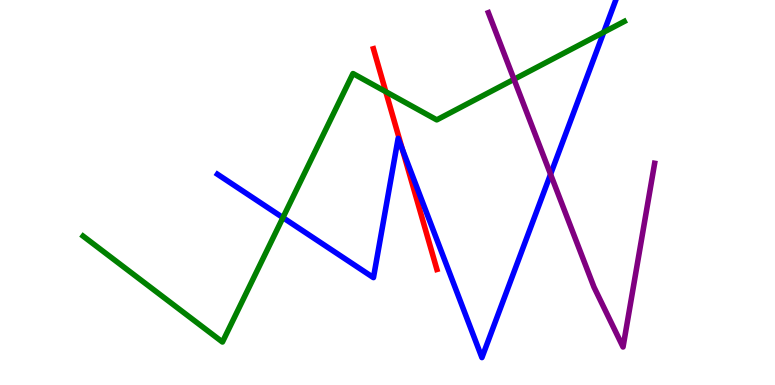[{'lines': ['blue', 'red'], 'intersections': [{'x': 5.19, 'y': 6.12}]}, {'lines': ['green', 'red'], 'intersections': [{'x': 4.98, 'y': 7.62}]}, {'lines': ['purple', 'red'], 'intersections': []}, {'lines': ['blue', 'green'], 'intersections': [{'x': 3.65, 'y': 4.35}, {'x': 7.79, 'y': 9.16}]}, {'lines': ['blue', 'purple'], 'intersections': [{'x': 7.1, 'y': 5.47}]}, {'lines': ['green', 'purple'], 'intersections': [{'x': 6.63, 'y': 7.94}]}]